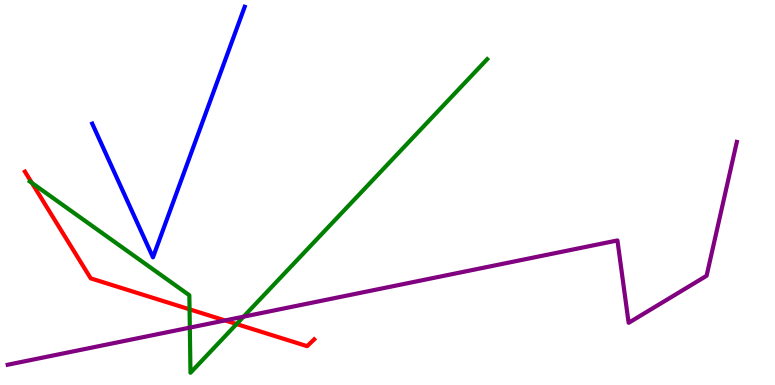[{'lines': ['blue', 'red'], 'intersections': []}, {'lines': ['green', 'red'], 'intersections': [{'x': 0.412, 'y': 5.25}, {'x': 2.45, 'y': 1.97}, {'x': 3.05, 'y': 1.58}]}, {'lines': ['purple', 'red'], 'intersections': [{'x': 2.9, 'y': 1.68}]}, {'lines': ['blue', 'green'], 'intersections': []}, {'lines': ['blue', 'purple'], 'intersections': []}, {'lines': ['green', 'purple'], 'intersections': [{'x': 2.45, 'y': 1.49}, {'x': 3.14, 'y': 1.77}]}]